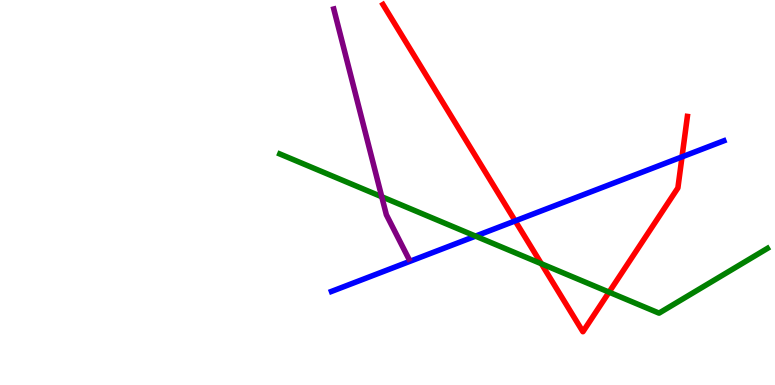[{'lines': ['blue', 'red'], 'intersections': [{'x': 6.65, 'y': 4.26}, {'x': 8.8, 'y': 5.93}]}, {'lines': ['green', 'red'], 'intersections': [{'x': 6.99, 'y': 3.15}, {'x': 7.86, 'y': 2.41}]}, {'lines': ['purple', 'red'], 'intersections': []}, {'lines': ['blue', 'green'], 'intersections': [{'x': 6.14, 'y': 3.87}]}, {'lines': ['blue', 'purple'], 'intersections': []}, {'lines': ['green', 'purple'], 'intersections': [{'x': 4.93, 'y': 4.89}]}]